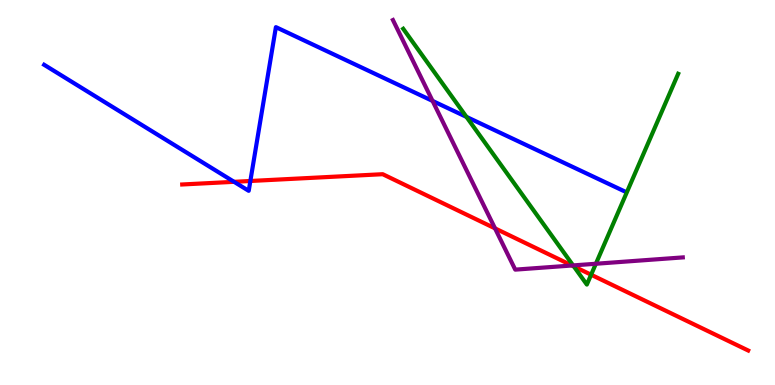[{'lines': ['blue', 'red'], 'intersections': [{'x': 3.02, 'y': 5.28}, {'x': 3.23, 'y': 5.3}]}, {'lines': ['green', 'red'], 'intersections': [{'x': 7.4, 'y': 3.08}, {'x': 7.63, 'y': 2.86}]}, {'lines': ['purple', 'red'], 'intersections': [{'x': 6.39, 'y': 4.07}, {'x': 7.38, 'y': 3.1}]}, {'lines': ['blue', 'green'], 'intersections': [{'x': 6.02, 'y': 6.96}]}, {'lines': ['blue', 'purple'], 'intersections': [{'x': 5.58, 'y': 7.38}]}, {'lines': ['green', 'purple'], 'intersections': [{'x': 7.39, 'y': 3.11}, {'x': 7.69, 'y': 3.15}]}]